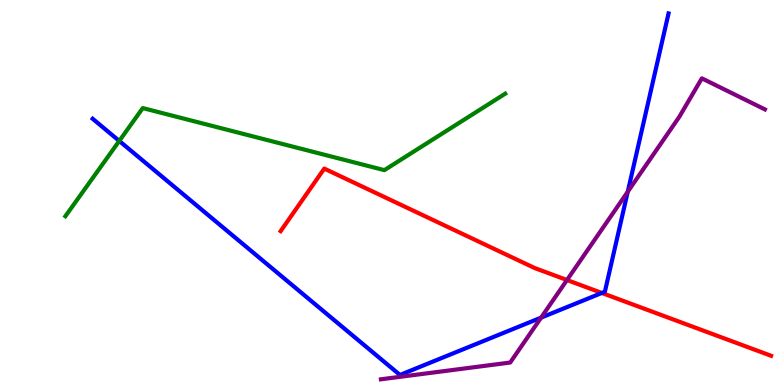[{'lines': ['blue', 'red'], 'intersections': [{'x': 7.77, 'y': 2.39}]}, {'lines': ['green', 'red'], 'intersections': []}, {'lines': ['purple', 'red'], 'intersections': [{'x': 7.32, 'y': 2.73}]}, {'lines': ['blue', 'green'], 'intersections': [{'x': 1.54, 'y': 6.34}]}, {'lines': ['blue', 'purple'], 'intersections': [{'x': 6.98, 'y': 1.75}, {'x': 8.1, 'y': 5.02}]}, {'lines': ['green', 'purple'], 'intersections': []}]